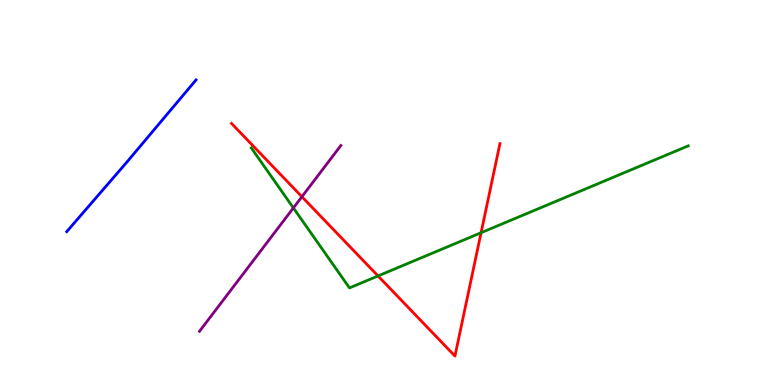[{'lines': ['blue', 'red'], 'intersections': []}, {'lines': ['green', 'red'], 'intersections': [{'x': 4.88, 'y': 2.83}, {'x': 6.21, 'y': 3.96}]}, {'lines': ['purple', 'red'], 'intersections': [{'x': 3.9, 'y': 4.89}]}, {'lines': ['blue', 'green'], 'intersections': []}, {'lines': ['blue', 'purple'], 'intersections': []}, {'lines': ['green', 'purple'], 'intersections': [{'x': 3.79, 'y': 4.6}]}]